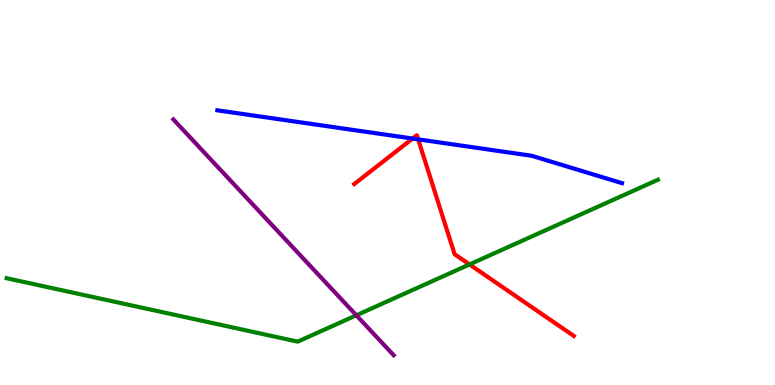[{'lines': ['blue', 'red'], 'intersections': [{'x': 5.32, 'y': 6.4}, {'x': 5.4, 'y': 6.38}]}, {'lines': ['green', 'red'], 'intersections': [{'x': 6.06, 'y': 3.13}]}, {'lines': ['purple', 'red'], 'intersections': []}, {'lines': ['blue', 'green'], 'intersections': []}, {'lines': ['blue', 'purple'], 'intersections': []}, {'lines': ['green', 'purple'], 'intersections': [{'x': 4.6, 'y': 1.81}]}]